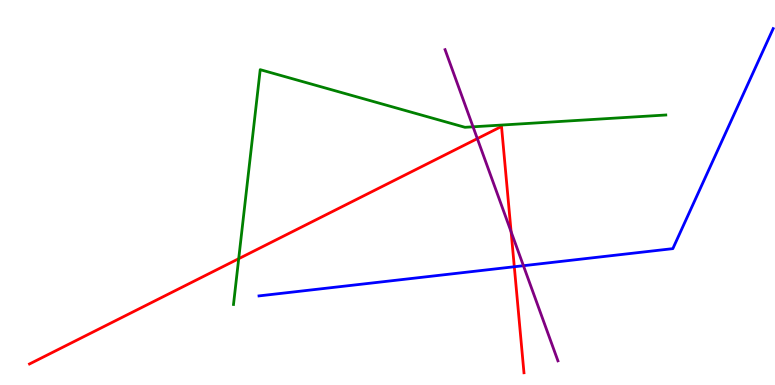[{'lines': ['blue', 'red'], 'intersections': [{'x': 6.64, 'y': 3.07}]}, {'lines': ['green', 'red'], 'intersections': [{'x': 3.08, 'y': 3.28}]}, {'lines': ['purple', 'red'], 'intersections': [{'x': 6.16, 'y': 6.4}, {'x': 6.6, 'y': 3.98}]}, {'lines': ['blue', 'green'], 'intersections': []}, {'lines': ['blue', 'purple'], 'intersections': [{'x': 6.75, 'y': 3.1}]}, {'lines': ['green', 'purple'], 'intersections': [{'x': 6.1, 'y': 6.71}]}]